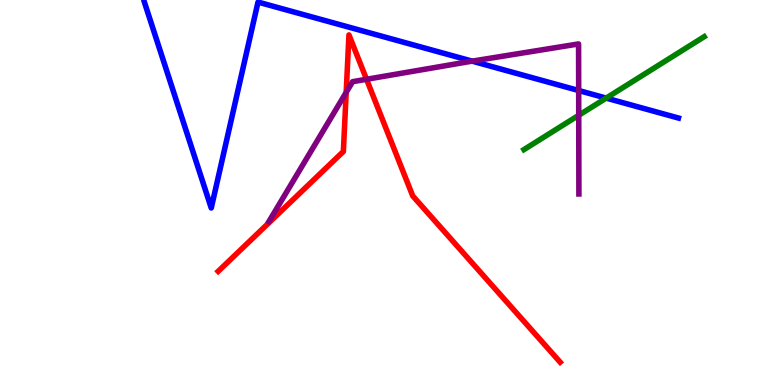[{'lines': ['blue', 'red'], 'intersections': []}, {'lines': ['green', 'red'], 'intersections': []}, {'lines': ['purple', 'red'], 'intersections': [{'x': 4.47, 'y': 7.6}, {'x': 4.73, 'y': 7.94}]}, {'lines': ['blue', 'green'], 'intersections': [{'x': 7.82, 'y': 7.45}]}, {'lines': ['blue', 'purple'], 'intersections': [{'x': 6.09, 'y': 8.41}, {'x': 7.47, 'y': 7.65}]}, {'lines': ['green', 'purple'], 'intersections': [{'x': 7.47, 'y': 7.01}]}]